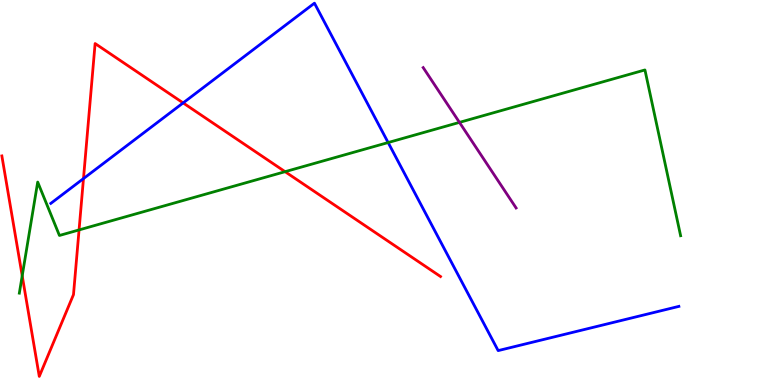[{'lines': ['blue', 'red'], 'intersections': [{'x': 1.08, 'y': 5.36}, {'x': 2.36, 'y': 7.33}]}, {'lines': ['green', 'red'], 'intersections': [{'x': 0.287, 'y': 2.84}, {'x': 1.02, 'y': 4.03}, {'x': 3.68, 'y': 5.54}]}, {'lines': ['purple', 'red'], 'intersections': []}, {'lines': ['blue', 'green'], 'intersections': [{'x': 5.01, 'y': 6.3}]}, {'lines': ['blue', 'purple'], 'intersections': []}, {'lines': ['green', 'purple'], 'intersections': [{'x': 5.93, 'y': 6.82}]}]